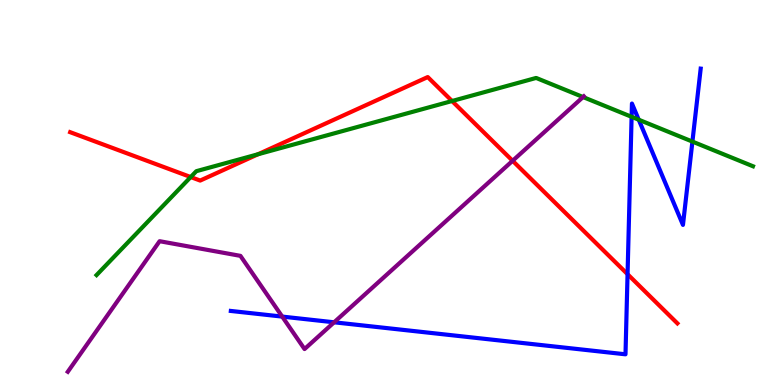[{'lines': ['blue', 'red'], 'intersections': [{'x': 8.1, 'y': 2.88}]}, {'lines': ['green', 'red'], 'intersections': [{'x': 2.46, 'y': 5.4}, {'x': 3.33, 'y': 5.99}, {'x': 5.83, 'y': 7.38}]}, {'lines': ['purple', 'red'], 'intersections': [{'x': 6.61, 'y': 5.82}]}, {'lines': ['blue', 'green'], 'intersections': [{'x': 8.15, 'y': 6.97}, {'x': 8.24, 'y': 6.89}, {'x': 8.93, 'y': 6.32}]}, {'lines': ['blue', 'purple'], 'intersections': [{'x': 3.64, 'y': 1.78}, {'x': 4.31, 'y': 1.63}]}, {'lines': ['green', 'purple'], 'intersections': [{'x': 7.52, 'y': 7.48}]}]